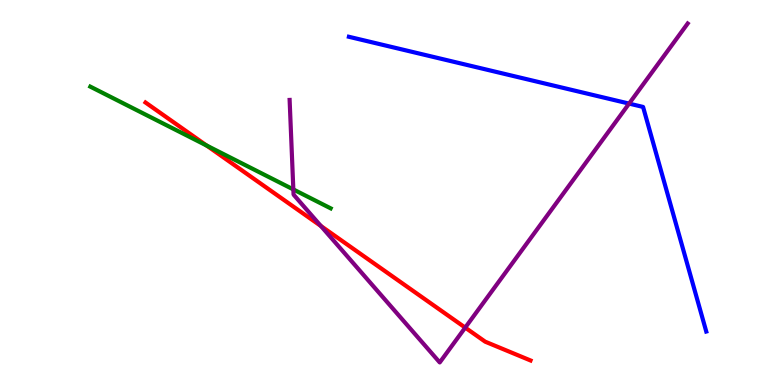[{'lines': ['blue', 'red'], 'intersections': []}, {'lines': ['green', 'red'], 'intersections': [{'x': 2.67, 'y': 6.22}]}, {'lines': ['purple', 'red'], 'intersections': [{'x': 4.14, 'y': 4.13}, {'x': 6.0, 'y': 1.49}]}, {'lines': ['blue', 'green'], 'intersections': []}, {'lines': ['blue', 'purple'], 'intersections': [{'x': 8.12, 'y': 7.31}]}, {'lines': ['green', 'purple'], 'intersections': [{'x': 3.79, 'y': 5.08}]}]